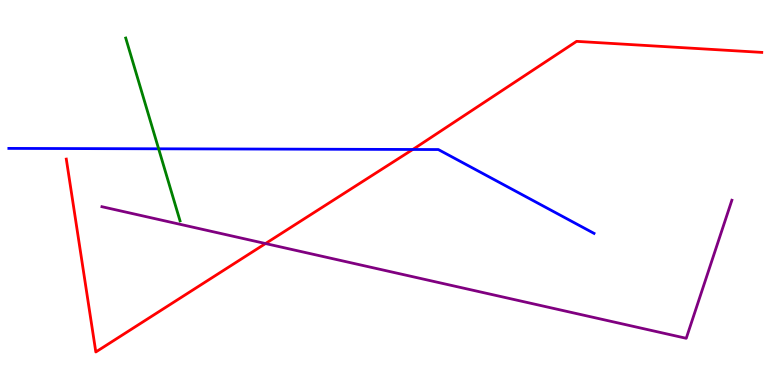[{'lines': ['blue', 'red'], 'intersections': [{'x': 5.33, 'y': 6.12}]}, {'lines': ['green', 'red'], 'intersections': []}, {'lines': ['purple', 'red'], 'intersections': [{'x': 3.43, 'y': 3.67}]}, {'lines': ['blue', 'green'], 'intersections': [{'x': 2.05, 'y': 6.14}]}, {'lines': ['blue', 'purple'], 'intersections': []}, {'lines': ['green', 'purple'], 'intersections': []}]